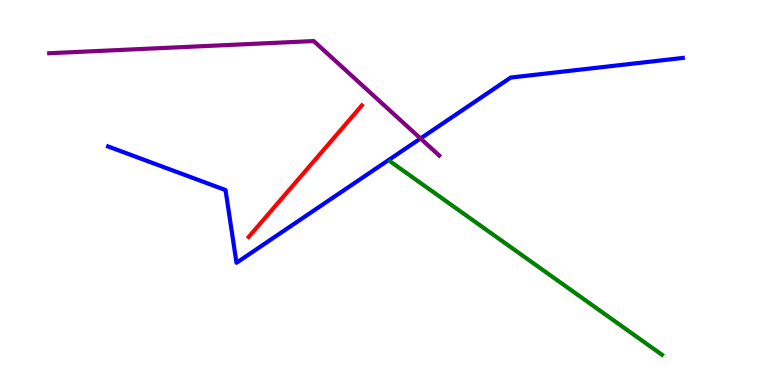[{'lines': ['blue', 'red'], 'intersections': []}, {'lines': ['green', 'red'], 'intersections': []}, {'lines': ['purple', 'red'], 'intersections': []}, {'lines': ['blue', 'green'], 'intersections': []}, {'lines': ['blue', 'purple'], 'intersections': [{'x': 5.43, 'y': 6.4}]}, {'lines': ['green', 'purple'], 'intersections': []}]